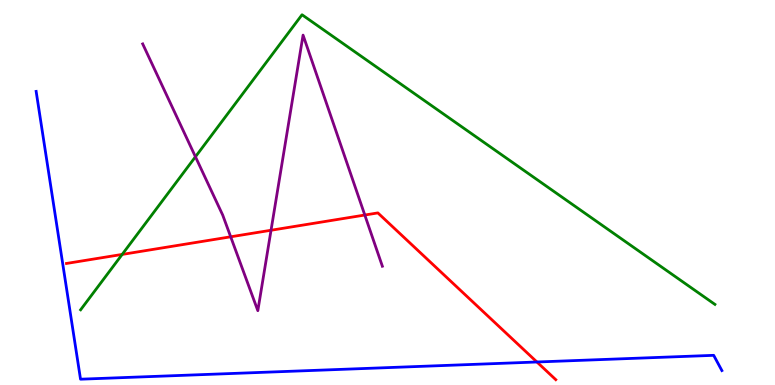[{'lines': ['blue', 'red'], 'intersections': [{'x': 6.93, 'y': 0.598}]}, {'lines': ['green', 'red'], 'intersections': [{'x': 1.58, 'y': 3.39}]}, {'lines': ['purple', 'red'], 'intersections': [{'x': 2.98, 'y': 3.85}, {'x': 3.5, 'y': 4.02}, {'x': 4.71, 'y': 4.41}]}, {'lines': ['blue', 'green'], 'intersections': []}, {'lines': ['blue', 'purple'], 'intersections': []}, {'lines': ['green', 'purple'], 'intersections': [{'x': 2.52, 'y': 5.93}]}]